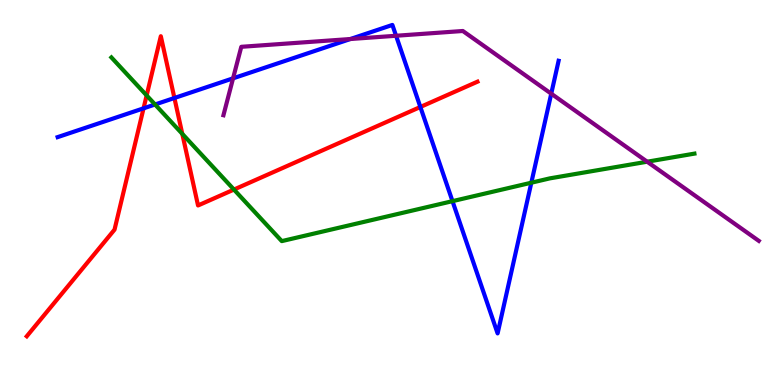[{'lines': ['blue', 'red'], 'intersections': [{'x': 1.85, 'y': 7.19}, {'x': 2.25, 'y': 7.45}, {'x': 5.42, 'y': 7.22}]}, {'lines': ['green', 'red'], 'intersections': [{'x': 1.89, 'y': 7.52}, {'x': 2.35, 'y': 6.52}, {'x': 3.02, 'y': 5.08}]}, {'lines': ['purple', 'red'], 'intersections': []}, {'lines': ['blue', 'green'], 'intersections': [{'x': 2.0, 'y': 7.29}, {'x': 5.84, 'y': 4.78}, {'x': 6.86, 'y': 5.25}]}, {'lines': ['blue', 'purple'], 'intersections': [{'x': 3.01, 'y': 7.97}, {'x': 4.52, 'y': 8.99}, {'x': 5.11, 'y': 9.07}, {'x': 7.11, 'y': 7.57}]}, {'lines': ['green', 'purple'], 'intersections': [{'x': 8.35, 'y': 5.8}]}]